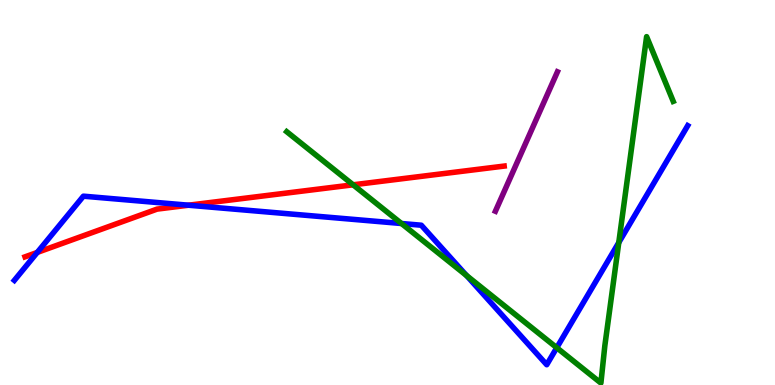[{'lines': ['blue', 'red'], 'intersections': [{'x': 0.481, 'y': 3.44}, {'x': 2.43, 'y': 4.67}]}, {'lines': ['green', 'red'], 'intersections': [{'x': 4.56, 'y': 5.2}]}, {'lines': ['purple', 'red'], 'intersections': []}, {'lines': ['blue', 'green'], 'intersections': [{'x': 5.18, 'y': 4.19}, {'x': 6.02, 'y': 2.84}, {'x': 7.18, 'y': 0.968}, {'x': 7.98, 'y': 3.7}]}, {'lines': ['blue', 'purple'], 'intersections': []}, {'lines': ['green', 'purple'], 'intersections': []}]